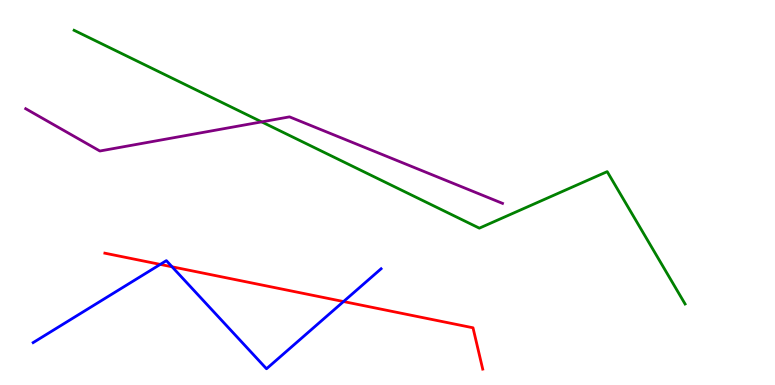[{'lines': ['blue', 'red'], 'intersections': [{'x': 2.07, 'y': 3.13}, {'x': 2.22, 'y': 3.07}, {'x': 4.43, 'y': 2.17}]}, {'lines': ['green', 'red'], 'intersections': []}, {'lines': ['purple', 'red'], 'intersections': []}, {'lines': ['blue', 'green'], 'intersections': []}, {'lines': ['blue', 'purple'], 'intersections': []}, {'lines': ['green', 'purple'], 'intersections': [{'x': 3.38, 'y': 6.83}]}]